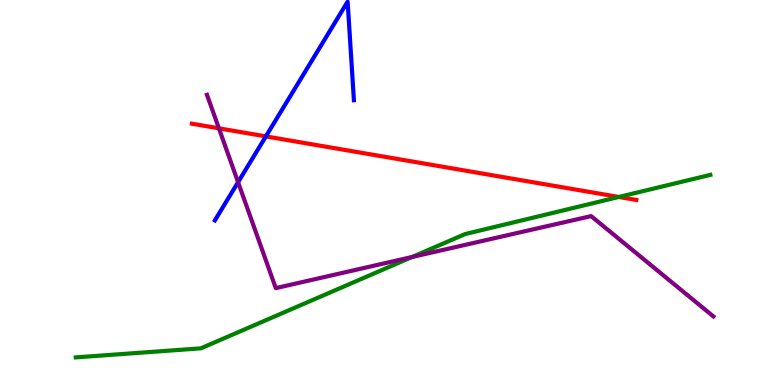[{'lines': ['blue', 'red'], 'intersections': [{'x': 3.43, 'y': 6.46}]}, {'lines': ['green', 'red'], 'intersections': [{'x': 7.98, 'y': 4.88}]}, {'lines': ['purple', 'red'], 'intersections': [{'x': 2.82, 'y': 6.67}]}, {'lines': ['blue', 'green'], 'intersections': []}, {'lines': ['blue', 'purple'], 'intersections': [{'x': 3.07, 'y': 5.27}]}, {'lines': ['green', 'purple'], 'intersections': [{'x': 5.32, 'y': 3.33}]}]